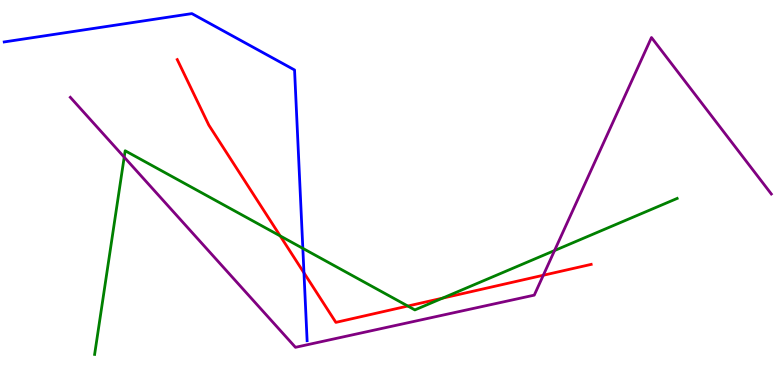[{'lines': ['blue', 'red'], 'intersections': [{'x': 3.92, 'y': 2.91}]}, {'lines': ['green', 'red'], 'intersections': [{'x': 3.62, 'y': 3.87}, {'x': 5.26, 'y': 2.05}, {'x': 5.71, 'y': 2.26}]}, {'lines': ['purple', 'red'], 'intersections': [{'x': 7.01, 'y': 2.85}]}, {'lines': ['blue', 'green'], 'intersections': [{'x': 3.91, 'y': 3.55}]}, {'lines': ['blue', 'purple'], 'intersections': []}, {'lines': ['green', 'purple'], 'intersections': [{'x': 1.6, 'y': 5.92}, {'x': 7.16, 'y': 3.49}]}]